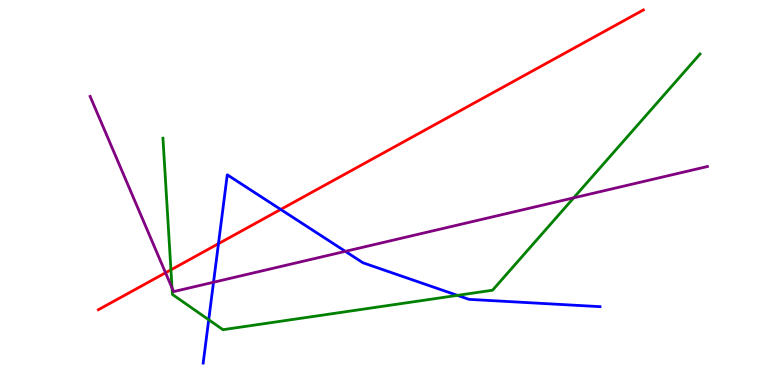[{'lines': ['blue', 'red'], 'intersections': [{'x': 2.82, 'y': 3.67}, {'x': 3.62, 'y': 4.56}]}, {'lines': ['green', 'red'], 'intersections': [{'x': 2.21, 'y': 2.99}]}, {'lines': ['purple', 'red'], 'intersections': [{'x': 2.14, 'y': 2.91}]}, {'lines': ['blue', 'green'], 'intersections': [{'x': 2.69, 'y': 1.69}, {'x': 5.9, 'y': 2.33}]}, {'lines': ['blue', 'purple'], 'intersections': [{'x': 2.76, 'y': 2.67}, {'x': 4.46, 'y': 3.47}]}, {'lines': ['green', 'purple'], 'intersections': [{'x': 2.22, 'y': 2.52}, {'x': 7.4, 'y': 4.86}]}]